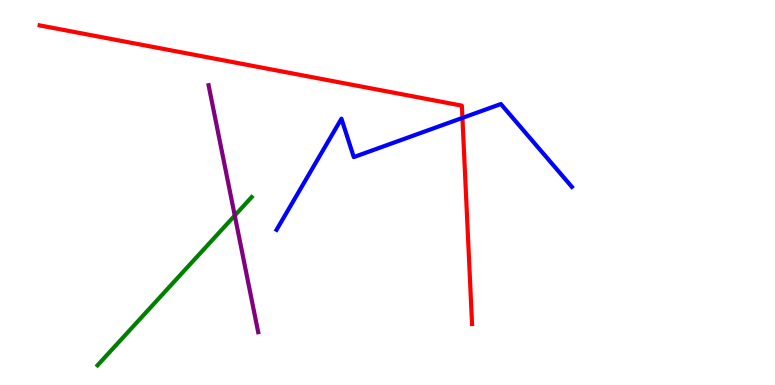[{'lines': ['blue', 'red'], 'intersections': [{'x': 5.97, 'y': 6.94}]}, {'lines': ['green', 'red'], 'intersections': []}, {'lines': ['purple', 'red'], 'intersections': []}, {'lines': ['blue', 'green'], 'intersections': []}, {'lines': ['blue', 'purple'], 'intersections': []}, {'lines': ['green', 'purple'], 'intersections': [{'x': 3.03, 'y': 4.4}]}]